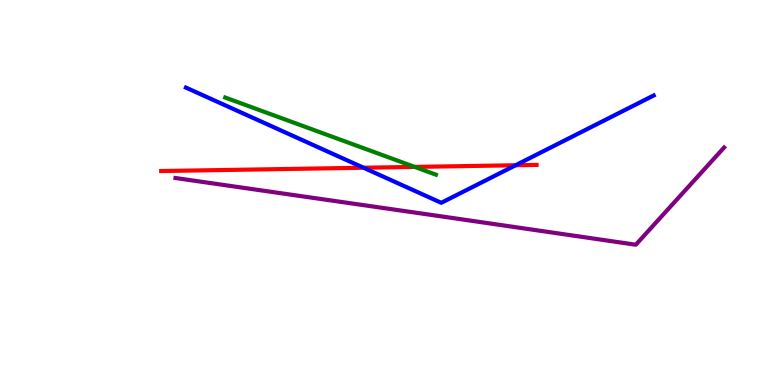[{'lines': ['blue', 'red'], 'intersections': [{'x': 4.69, 'y': 5.64}, {'x': 6.65, 'y': 5.71}]}, {'lines': ['green', 'red'], 'intersections': [{'x': 5.35, 'y': 5.66}]}, {'lines': ['purple', 'red'], 'intersections': []}, {'lines': ['blue', 'green'], 'intersections': []}, {'lines': ['blue', 'purple'], 'intersections': []}, {'lines': ['green', 'purple'], 'intersections': []}]